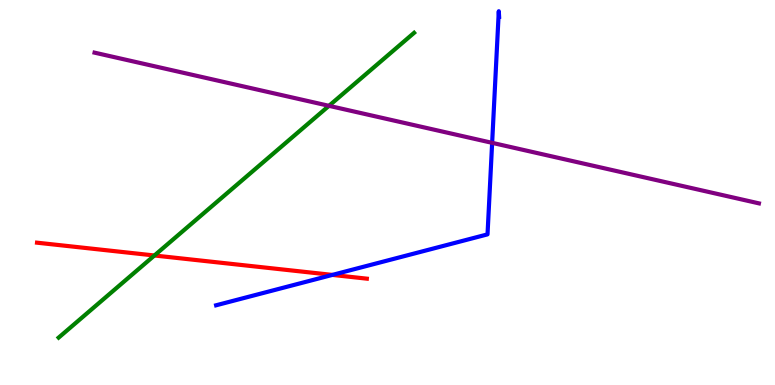[{'lines': ['blue', 'red'], 'intersections': [{'x': 4.29, 'y': 2.86}]}, {'lines': ['green', 'red'], 'intersections': [{'x': 1.99, 'y': 3.36}]}, {'lines': ['purple', 'red'], 'intersections': []}, {'lines': ['blue', 'green'], 'intersections': []}, {'lines': ['blue', 'purple'], 'intersections': [{'x': 6.35, 'y': 6.29}]}, {'lines': ['green', 'purple'], 'intersections': [{'x': 4.24, 'y': 7.25}]}]